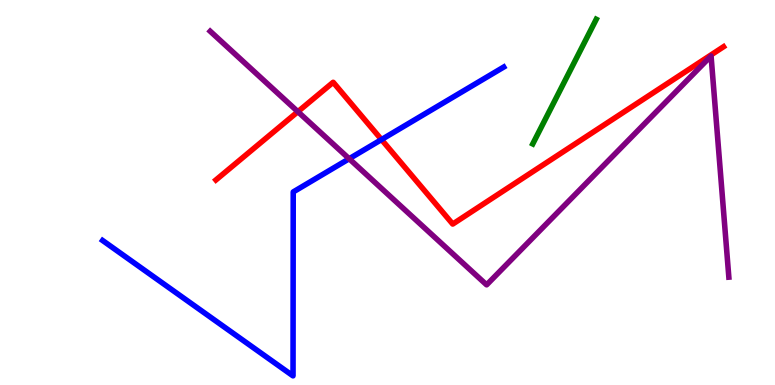[{'lines': ['blue', 'red'], 'intersections': [{'x': 4.92, 'y': 6.37}]}, {'lines': ['green', 'red'], 'intersections': []}, {'lines': ['purple', 'red'], 'intersections': [{'x': 3.84, 'y': 7.1}]}, {'lines': ['blue', 'green'], 'intersections': []}, {'lines': ['blue', 'purple'], 'intersections': [{'x': 4.51, 'y': 5.88}]}, {'lines': ['green', 'purple'], 'intersections': []}]